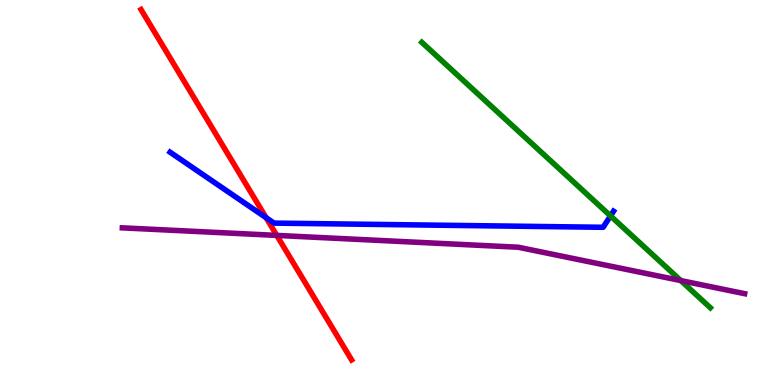[{'lines': ['blue', 'red'], 'intersections': [{'x': 3.43, 'y': 4.35}]}, {'lines': ['green', 'red'], 'intersections': []}, {'lines': ['purple', 'red'], 'intersections': [{'x': 3.57, 'y': 3.89}]}, {'lines': ['blue', 'green'], 'intersections': [{'x': 7.88, 'y': 4.39}]}, {'lines': ['blue', 'purple'], 'intersections': []}, {'lines': ['green', 'purple'], 'intersections': [{'x': 8.78, 'y': 2.71}]}]